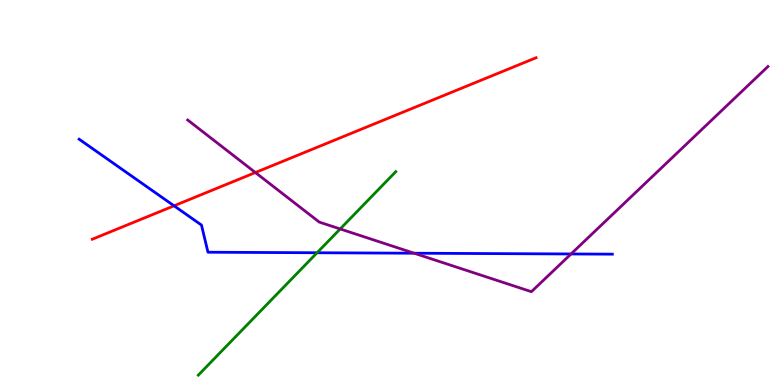[{'lines': ['blue', 'red'], 'intersections': [{'x': 2.25, 'y': 4.65}]}, {'lines': ['green', 'red'], 'intersections': []}, {'lines': ['purple', 'red'], 'intersections': [{'x': 3.3, 'y': 5.52}]}, {'lines': ['blue', 'green'], 'intersections': [{'x': 4.09, 'y': 3.44}]}, {'lines': ['blue', 'purple'], 'intersections': [{'x': 5.34, 'y': 3.42}, {'x': 7.37, 'y': 3.4}]}, {'lines': ['green', 'purple'], 'intersections': [{'x': 4.39, 'y': 4.05}]}]